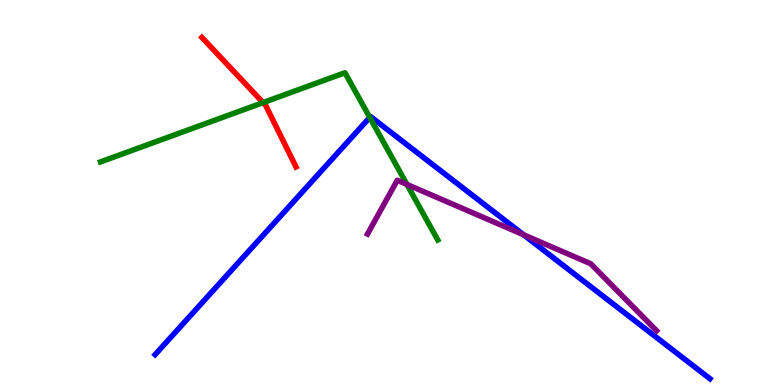[{'lines': ['blue', 'red'], 'intersections': []}, {'lines': ['green', 'red'], 'intersections': [{'x': 3.39, 'y': 7.33}]}, {'lines': ['purple', 'red'], 'intersections': []}, {'lines': ['blue', 'green'], 'intersections': [{'x': 4.77, 'y': 6.95}]}, {'lines': ['blue', 'purple'], 'intersections': [{'x': 6.76, 'y': 3.9}]}, {'lines': ['green', 'purple'], 'intersections': [{'x': 5.25, 'y': 5.21}]}]